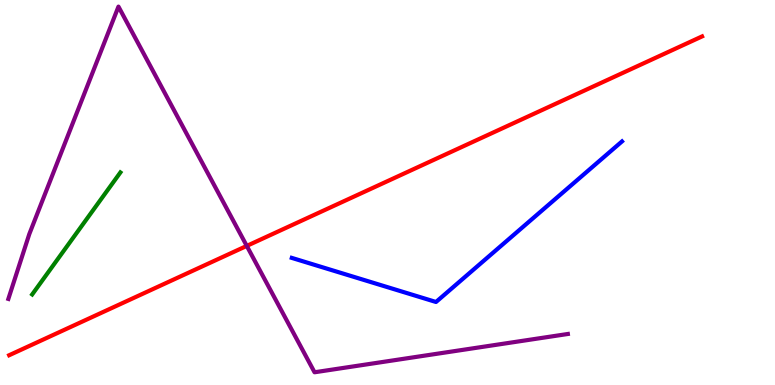[{'lines': ['blue', 'red'], 'intersections': []}, {'lines': ['green', 'red'], 'intersections': []}, {'lines': ['purple', 'red'], 'intersections': [{'x': 3.18, 'y': 3.61}]}, {'lines': ['blue', 'green'], 'intersections': []}, {'lines': ['blue', 'purple'], 'intersections': []}, {'lines': ['green', 'purple'], 'intersections': []}]